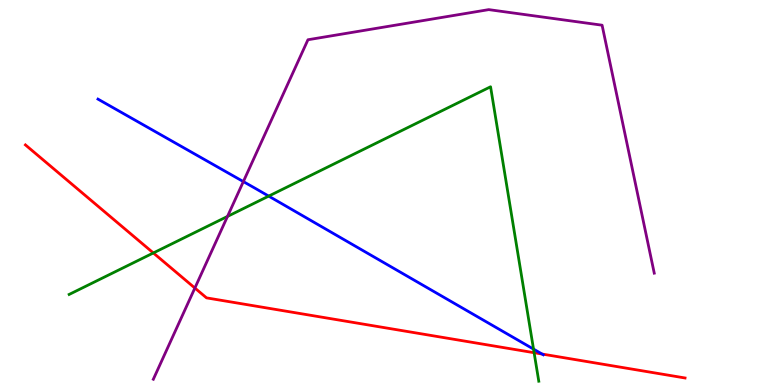[{'lines': ['blue', 'red'], 'intersections': [{'x': 6.99, 'y': 0.804}]}, {'lines': ['green', 'red'], 'intersections': [{'x': 1.98, 'y': 3.43}, {'x': 6.89, 'y': 0.839}]}, {'lines': ['purple', 'red'], 'intersections': [{'x': 2.51, 'y': 2.52}]}, {'lines': ['blue', 'green'], 'intersections': [{'x': 3.47, 'y': 4.91}, {'x': 6.88, 'y': 0.932}]}, {'lines': ['blue', 'purple'], 'intersections': [{'x': 3.14, 'y': 5.28}]}, {'lines': ['green', 'purple'], 'intersections': [{'x': 2.94, 'y': 4.38}]}]